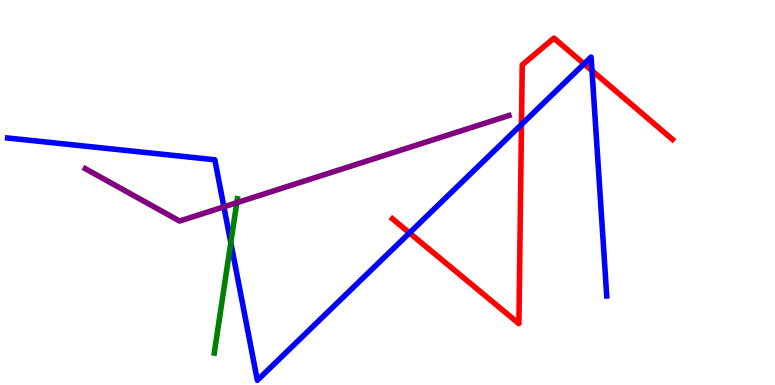[{'lines': ['blue', 'red'], 'intersections': [{'x': 5.28, 'y': 3.95}, {'x': 6.73, 'y': 6.77}, {'x': 7.54, 'y': 8.34}, {'x': 7.64, 'y': 8.16}]}, {'lines': ['green', 'red'], 'intersections': []}, {'lines': ['purple', 'red'], 'intersections': []}, {'lines': ['blue', 'green'], 'intersections': [{'x': 2.98, 'y': 3.7}]}, {'lines': ['blue', 'purple'], 'intersections': [{'x': 2.89, 'y': 4.63}]}, {'lines': ['green', 'purple'], 'intersections': [{'x': 3.06, 'y': 4.73}]}]